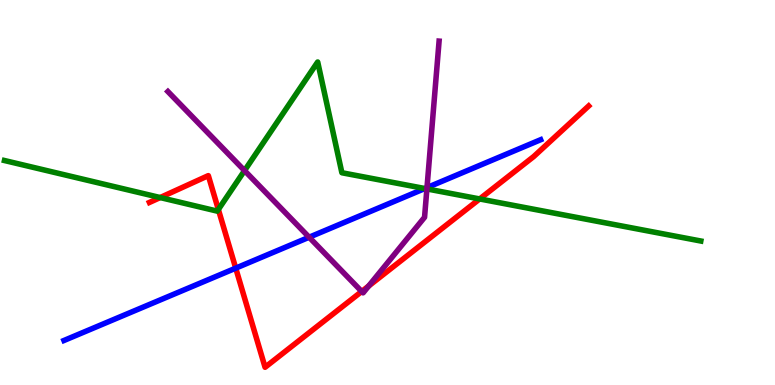[{'lines': ['blue', 'red'], 'intersections': [{'x': 3.04, 'y': 3.04}]}, {'lines': ['green', 'red'], 'intersections': [{'x': 2.07, 'y': 4.87}, {'x': 2.82, 'y': 4.56}, {'x': 6.19, 'y': 4.83}]}, {'lines': ['purple', 'red'], 'intersections': [{'x': 4.67, 'y': 2.43}, {'x': 4.76, 'y': 2.57}]}, {'lines': ['blue', 'green'], 'intersections': [{'x': 5.48, 'y': 5.1}]}, {'lines': ['blue', 'purple'], 'intersections': [{'x': 3.99, 'y': 3.84}, {'x': 5.51, 'y': 5.13}]}, {'lines': ['green', 'purple'], 'intersections': [{'x': 3.16, 'y': 5.57}, {'x': 5.51, 'y': 5.09}]}]